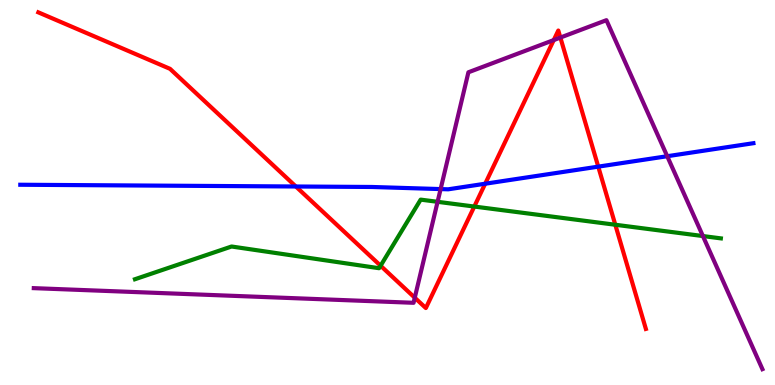[{'lines': ['blue', 'red'], 'intersections': [{'x': 3.82, 'y': 5.16}, {'x': 6.26, 'y': 5.23}, {'x': 7.72, 'y': 5.67}]}, {'lines': ['green', 'red'], 'intersections': [{'x': 4.91, 'y': 3.1}, {'x': 6.12, 'y': 4.64}, {'x': 7.94, 'y': 4.16}]}, {'lines': ['purple', 'red'], 'intersections': [{'x': 5.35, 'y': 2.27}, {'x': 7.15, 'y': 8.96}, {'x': 7.23, 'y': 9.02}]}, {'lines': ['blue', 'green'], 'intersections': []}, {'lines': ['blue', 'purple'], 'intersections': [{'x': 5.69, 'y': 5.09}, {'x': 8.61, 'y': 5.94}]}, {'lines': ['green', 'purple'], 'intersections': [{'x': 5.65, 'y': 4.76}, {'x': 9.07, 'y': 3.87}]}]